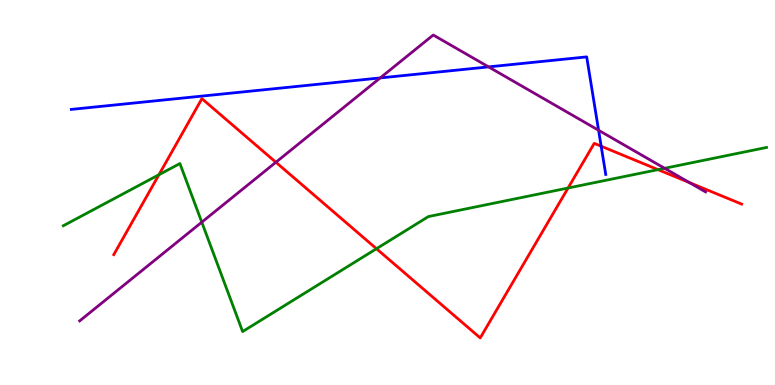[{'lines': ['blue', 'red'], 'intersections': [{'x': 7.76, 'y': 6.2}]}, {'lines': ['green', 'red'], 'intersections': [{'x': 2.05, 'y': 5.46}, {'x': 4.86, 'y': 3.54}, {'x': 7.33, 'y': 5.12}, {'x': 8.49, 'y': 5.59}]}, {'lines': ['purple', 'red'], 'intersections': [{'x': 3.56, 'y': 5.79}, {'x': 8.89, 'y': 5.26}]}, {'lines': ['blue', 'green'], 'intersections': []}, {'lines': ['blue', 'purple'], 'intersections': [{'x': 4.91, 'y': 7.98}, {'x': 6.3, 'y': 8.26}, {'x': 7.72, 'y': 6.62}]}, {'lines': ['green', 'purple'], 'intersections': [{'x': 2.6, 'y': 4.23}, {'x': 8.58, 'y': 5.63}]}]